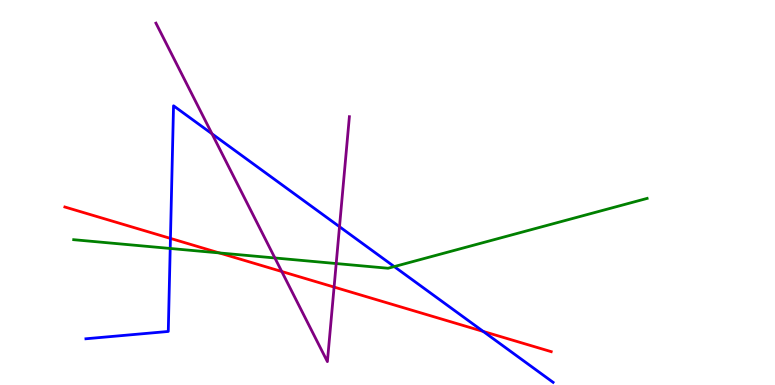[{'lines': ['blue', 'red'], 'intersections': [{'x': 2.2, 'y': 3.81}, {'x': 6.24, 'y': 1.39}]}, {'lines': ['green', 'red'], 'intersections': [{'x': 2.83, 'y': 3.43}]}, {'lines': ['purple', 'red'], 'intersections': [{'x': 3.64, 'y': 2.95}, {'x': 4.31, 'y': 2.54}]}, {'lines': ['blue', 'green'], 'intersections': [{'x': 2.2, 'y': 3.55}, {'x': 5.09, 'y': 3.08}]}, {'lines': ['blue', 'purple'], 'intersections': [{'x': 2.74, 'y': 6.52}, {'x': 4.38, 'y': 4.11}]}, {'lines': ['green', 'purple'], 'intersections': [{'x': 3.55, 'y': 3.3}, {'x': 4.34, 'y': 3.15}]}]